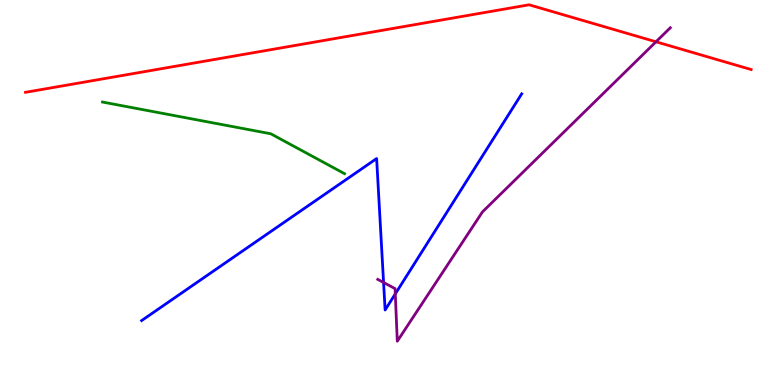[{'lines': ['blue', 'red'], 'intersections': []}, {'lines': ['green', 'red'], 'intersections': []}, {'lines': ['purple', 'red'], 'intersections': [{'x': 8.46, 'y': 8.91}]}, {'lines': ['blue', 'green'], 'intersections': []}, {'lines': ['blue', 'purple'], 'intersections': [{'x': 4.95, 'y': 2.66}, {'x': 5.1, 'y': 2.37}]}, {'lines': ['green', 'purple'], 'intersections': []}]